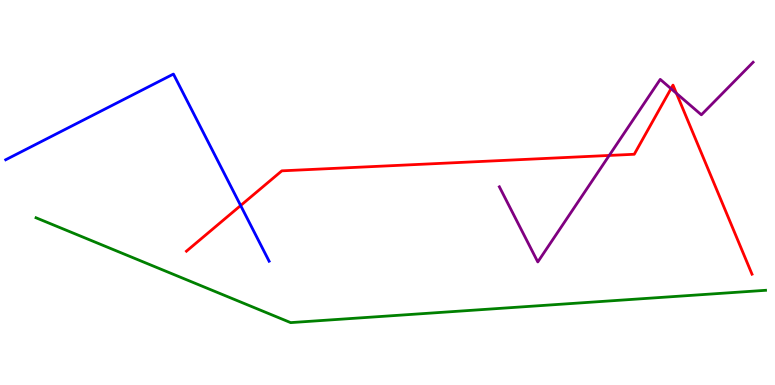[{'lines': ['blue', 'red'], 'intersections': [{'x': 3.11, 'y': 4.66}]}, {'lines': ['green', 'red'], 'intersections': []}, {'lines': ['purple', 'red'], 'intersections': [{'x': 7.86, 'y': 5.96}, {'x': 8.66, 'y': 7.7}, {'x': 8.73, 'y': 7.58}]}, {'lines': ['blue', 'green'], 'intersections': []}, {'lines': ['blue', 'purple'], 'intersections': []}, {'lines': ['green', 'purple'], 'intersections': []}]